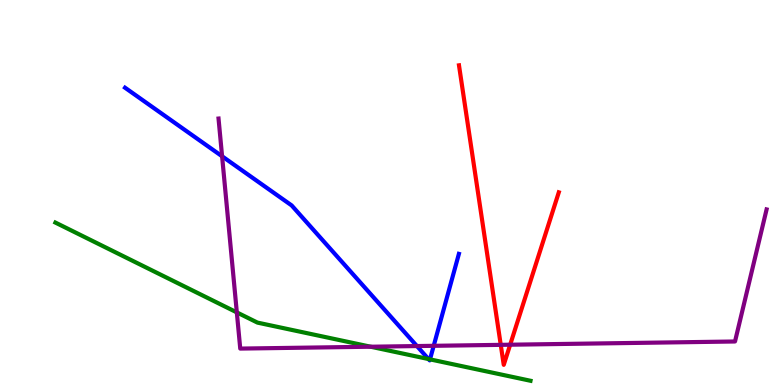[{'lines': ['blue', 'red'], 'intersections': []}, {'lines': ['green', 'red'], 'intersections': []}, {'lines': ['purple', 'red'], 'intersections': [{'x': 6.46, 'y': 1.04}, {'x': 6.58, 'y': 1.05}]}, {'lines': ['blue', 'green'], 'intersections': [{'x': 5.53, 'y': 0.674}, {'x': 5.55, 'y': 0.666}]}, {'lines': ['blue', 'purple'], 'intersections': [{'x': 2.87, 'y': 5.94}, {'x': 5.38, 'y': 1.01}, {'x': 5.6, 'y': 1.02}]}, {'lines': ['green', 'purple'], 'intersections': [{'x': 3.06, 'y': 1.89}, {'x': 4.78, 'y': 0.994}]}]